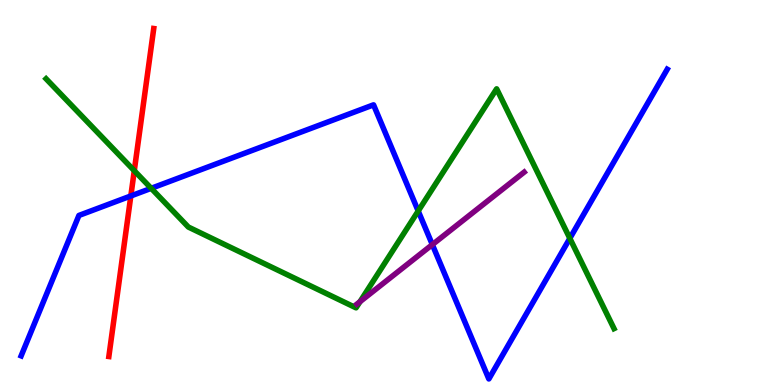[{'lines': ['blue', 'red'], 'intersections': [{'x': 1.69, 'y': 4.91}]}, {'lines': ['green', 'red'], 'intersections': [{'x': 1.73, 'y': 5.57}]}, {'lines': ['purple', 'red'], 'intersections': []}, {'lines': ['blue', 'green'], 'intersections': [{'x': 1.95, 'y': 5.11}, {'x': 5.4, 'y': 4.52}, {'x': 7.35, 'y': 3.81}]}, {'lines': ['blue', 'purple'], 'intersections': [{'x': 5.58, 'y': 3.65}]}, {'lines': ['green', 'purple'], 'intersections': [{'x': 4.65, 'y': 2.16}]}]